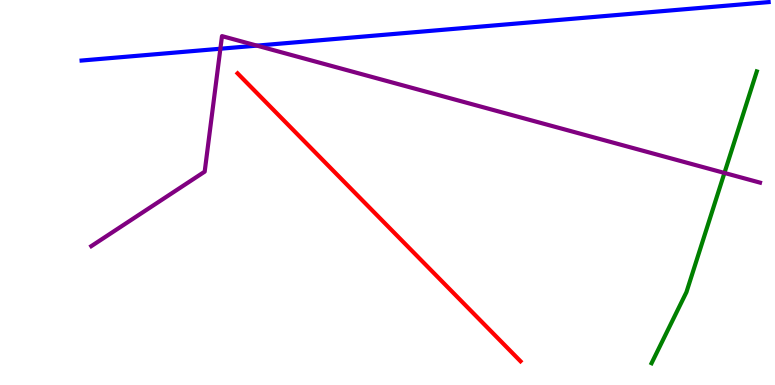[{'lines': ['blue', 'red'], 'intersections': []}, {'lines': ['green', 'red'], 'intersections': []}, {'lines': ['purple', 'red'], 'intersections': []}, {'lines': ['blue', 'green'], 'intersections': []}, {'lines': ['blue', 'purple'], 'intersections': [{'x': 2.84, 'y': 8.73}, {'x': 3.31, 'y': 8.81}]}, {'lines': ['green', 'purple'], 'intersections': [{'x': 9.35, 'y': 5.51}]}]